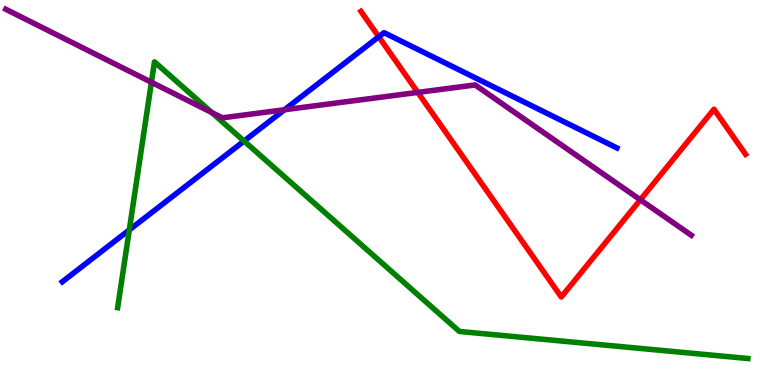[{'lines': ['blue', 'red'], 'intersections': [{'x': 4.89, 'y': 9.05}]}, {'lines': ['green', 'red'], 'intersections': []}, {'lines': ['purple', 'red'], 'intersections': [{'x': 5.39, 'y': 7.6}, {'x': 8.26, 'y': 4.81}]}, {'lines': ['blue', 'green'], 'intersections': [{'x': 1.67, 'y': 4.03}, {'x': 3.15, 'y': 6.34}]}, {'lines': ['blue', 'purple'], 'intersections': [{'x': 3.67, 'y': 7.15}]}, {'lines': ['green', 'purple'], 'intersections': [{'x': 1.95, 'y': 7.86}, {'x': 2.73, 'y': 7.08}]}]